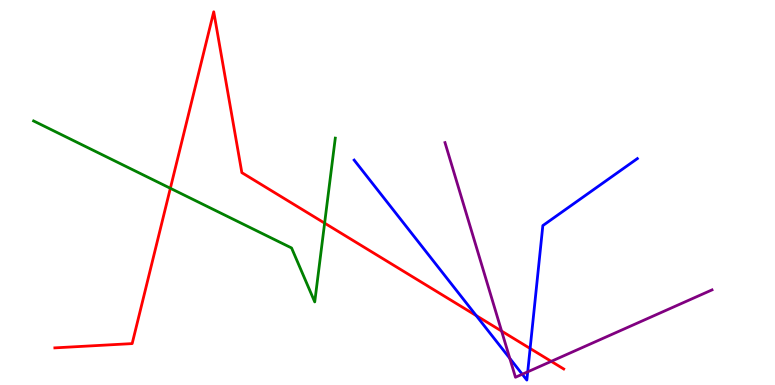[{'lines': ['blue', 'red'], 'intersections': [{'x': 6.15, 'y': 1.8}, {'x': 6.84, 'y': 0.949}]}, {'lines': ['green', 'red'], 'intersections': [{'x': 2.2, 'y': 5.11}, {'x': 4.19, 'y': 4.2}]}, {'lines': ['purple', 'red'], 'intersections': [{'x': 6.47, 'y': 1.4}, {'x': 7.11, 'y': 0.614}]}, {'lines': ['blue', 'green'], 'intersections': []}, {'lines': ['blue', 'purple'], 'intersections': [{'x': 6.58, 'y': 0.692}, {'x': 6.74, 'y': 0.28}, {'x': 6.81, 'y': 0.342}]}, {'lines': ['green', 'purple'], 'intersections': []}]